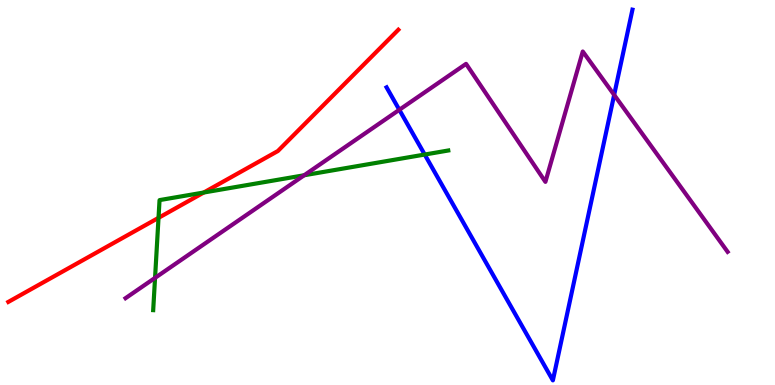[{'lines': ['blue', 'red'], 'intersections': []}, {'lines': ['green', 'red'], 'intersections': [{'x': 2.05, 'y': 4.34}, {'x': 2.63, 'y': 5.0}]}, {'lines': ['purple', 'red'], 'intersections': []}, {'lines': ['blue', 'green'], 'intersections': [{'x': 5.48, 'y': 5.99}]}, {'lines': ['blue', 'purple'], 'intersections': [{'x': 5.15, 'y': 7.15}, {'x': 7.92, 'y': 7.53}]}, {'lines': ['green', 'purple'], 'intersections': [{'x': 2.0, 'y': 2.78}, {'x': 3.92, 'y': 5.45}]}]